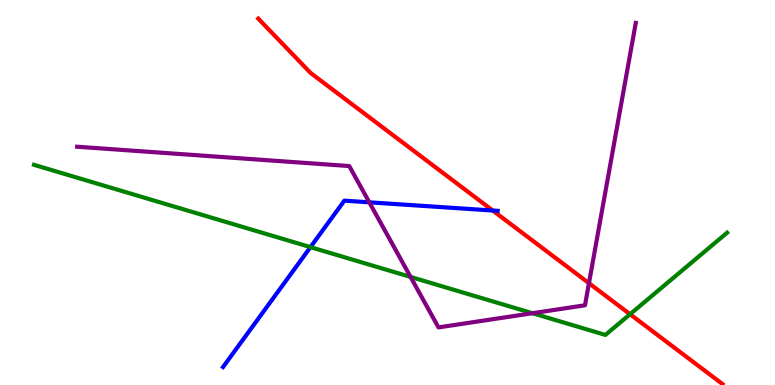[{'lines': ['blue', 'red'], 'intersections': [{'x': 6.36, 'y': 4.53}]}, {'lines': ['green', 'red'], 'intersections': [{'x': 8.13, 'y': 1.84}]}, {'lines': ['purple', 'red'], 'intersections': [{'x': 7.6, 'y': 2.64}]}, {'lines': ['blue', 'green'], 'intersections': [{'x': 4.01, 'y': 3.58}]}, {'lines': ['blue', 'purple'], 'intersections': [{'x': 4.77, 'y': 4.74}]}, {'lines': ['green', 'purple'], 'intersections': [{'x': 5.3, 'y': 2.81}, {'x': 6.87, 'y': 1.86}]}]